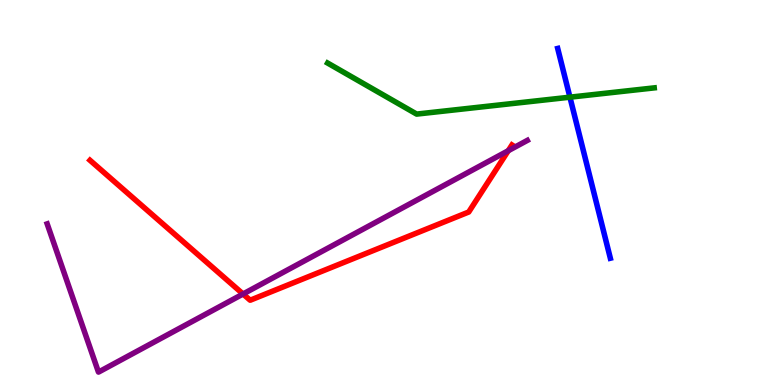[{'lines': ['blue', 'red'], 'intersections': []}, {'lines': ['green', 'red'], 'intersections': []}, {'lines': ['purple', 'red'], 'intersections': [{'x': 3.14, 'y': 2.36}, {'x': 6.56, 'y': 6.09}]}, {'lines': ['blue', 'green'], 'intersections': [{'x': 7.35, 'y': 7.48}]}, {'lines': ['blue', 'purple'], 'intersections': []}, {'lines': ['green', 'purple'], 'intersections': []}]